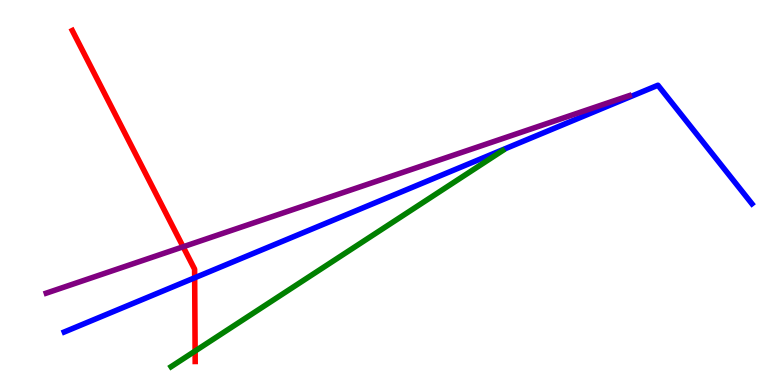[{'lines': ['blue', 'red'], 'intersections': [{'x': 2.51, 'y': 2.78}]}, {'lines': ['green', 'red'], 'intersections': [{'x': 2.52, 'y': 0.882}]}, {'lines': ['purple', 'red'], 'intersections': [{'x': 2.36, 'y': 3.59}]}, {'lines': ['blue', 'green'], 'intersections': []}, {'lines': ['blue', 'purple'], 'intersections': []}, {'lines': ['green', 'purple'], 'intersections': []}]